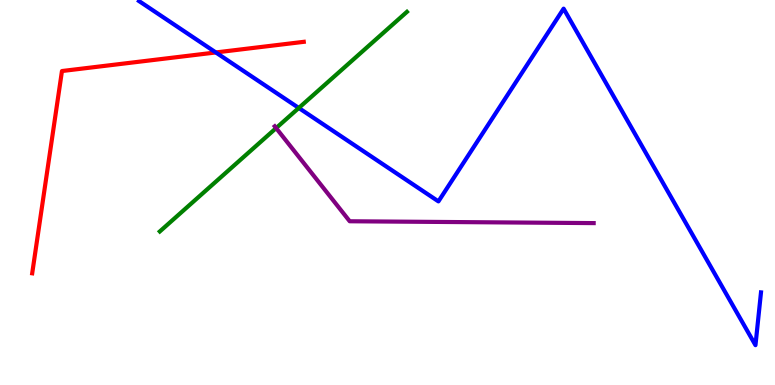[{'lines': ['blue', 'red'], 'intersections': [{'x': 2.78, 'y': 8.64}]}, {'lines': ['green', 'red'], 'intersections': []}, {'lines': ['purple', 'red'], 'intersections': []}, {'lines': ['blue', 'green'], 'intersections': [{'x': 3.86, 'y': 7.2}]}, {'lines': ['blue', 'purple'], 'intersections': []}, {'lines': ['green', 'purple'], 'intersections': [{'x': 3.56, 'y': 6.67}]}]